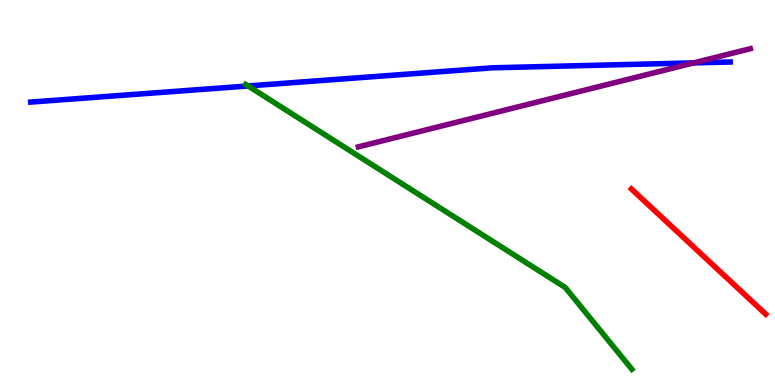[{'lines': ['blue', 'red'], 'intersections': []}, {'lines': ['green', 'red'], 'intersections': []}, {'lines': ['purple', 'red'], 'intersections': []}, {'lines': ['blue', 'green'], 'intersections': [{'x': 3.2, 'y': 7.77}]}, {'lines': ['blue', 'purple'], 'intersections': [{'x': 8.95, 'y': 8.37}]}, {'lines': ['green', 'purple'], 'intersections': []}]